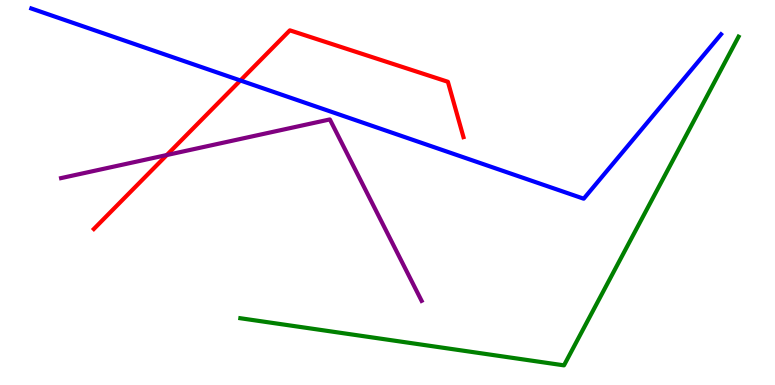[{'lines': ['blue', 'red'], 'intersections': [{'x': 3.1, 'y': 7.91}]}, {'lines': ['green', 'red'], 'intersections': []}, {'lines': ['purple', 'red'], 'intersections': [{'x': 2.15, 'y': 5.97}]}, {'lines': ['blue', 'green'], 'intersections': []}, {'lines': ['blue', 'purple'], 'intersections': []}, {'lines': ['green', 'purple'], 'intersections': []}]